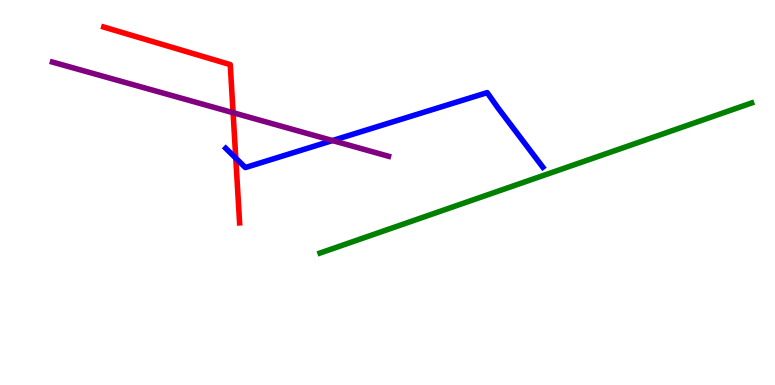[{'lines': ['blue', 'red'], 'intersections': [{'x': 3.04, 'y': 5.89}]}, {'lines': ['green', 'red'], 'intersections': []}, {'lines': ['purple', 'red'], 'intersections': [{'x': 3.01, 'y': 7.07}]}, {'lines': ['blue', 'green'], 'intersections': []}, {'lines': ['blue', 'purple'], 'intersections': [{'x': 4.29, 'y': 6.35}]}, {'lines': ['green', 'purple'], 'intersections': []}]